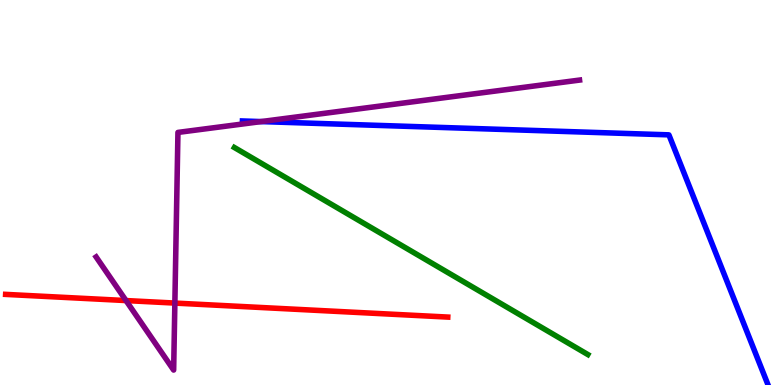[{'lines': ['blue', 'red'], 'intersections': []}, {'lines': ['green', 'red'], 'intersections': []}, {'lines': ['purple', 'red'], 'intersections': [{'x': 1.63, 'y': 2.19}, {'x': 2.26, 'y': 2.13}]}, {'lines': ['blue', 'green'], 'intersections': []}, {'lines': ['blue', 'purple'], 'intersections': [{'x': 3.37, 'y': 6.84}]}, {'lines': ['green', 'purple'], 'intersections': []}]